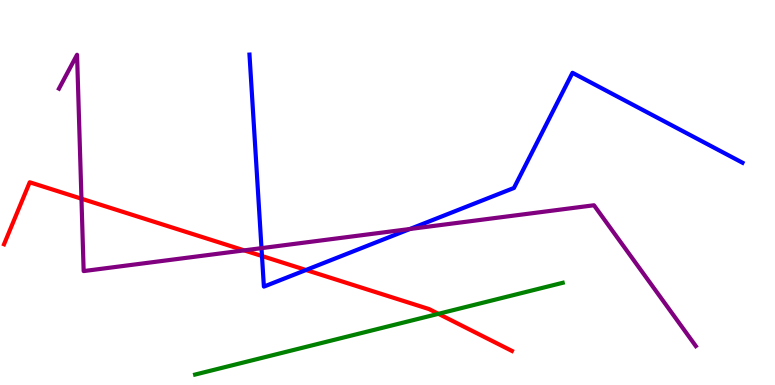[{'lines': ['blue', 'red'], 'intersections': [{'x': 3.38, 'y': 3.35}, {'x': 3.95, 'y': 2.99}]}, {'lines': ['green', 'red'], 'intersections': [{'x': 5.66, 'y': 1.85}]}, {'lines': ['purple', 'red'], 'intersections': [{'x': 1.05, 'y': 4.84}, {'x': 3.15, 'y': 3.5}]}, {'lines': ['blue', 'green'], 'intersections': []}, {'lines': ['blue', 'purple'], 'intersections': [{'x': 3.37, 'y': 3.55}, {'x': 5.29, 'y': 4.05}]}, {'lines': ['green', 'purple'], 'intersections': []}]